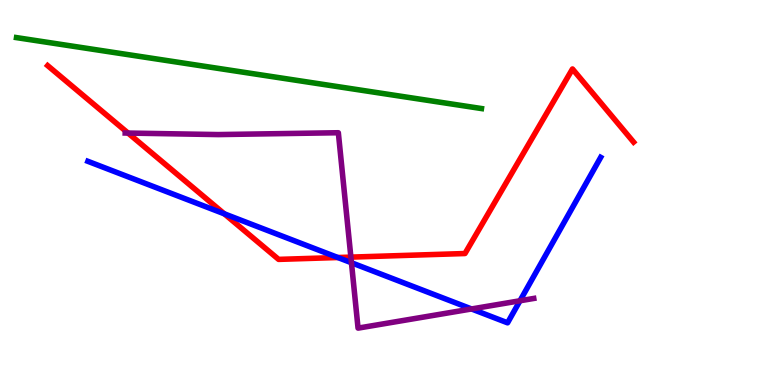[{'lines': ['blue', 'red'], 'intersections': [{'x': 2.89, 'y': 4.45}, {'x': 4.36, 'y': 3.31}]}, {'lines': ['green', 'red'], 'intersections': []}, {'lines': ['purple', 'red'], 'intersections': [{'x': 1.65, 'y': 6.54}, {'x': 4.53, 'y': 3.32}]}, {'lines': ['blue', 'green'], 'intersections': []}, {'lines': ['blue', 'purple'], 'intersections': [{'x': 4.53, 'y': 3.18}, {'x': 6.08, 'y': 1.98}, {'x': 6.71, 'y': 2.19}]}, {'lines': ['green', 'purple'], 'intersections': []}]